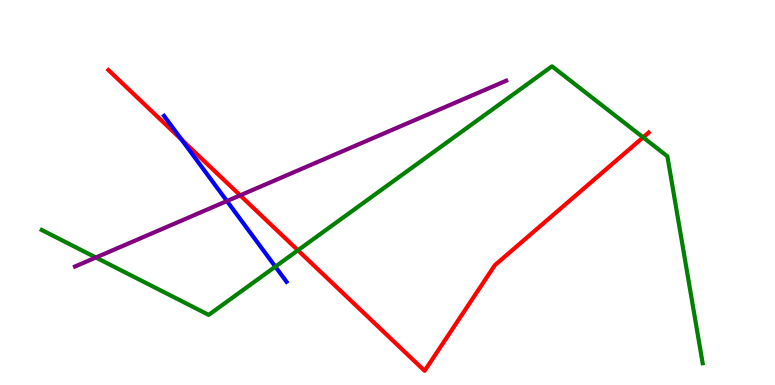[{'lines': ['blue', 'red'], 'intersections': [{'x': 2.34, 'y': 6.37}]}, {'lines': ['green', 'red'], 'intersections': [{'x': 3.84, 'y': 3.5}, {'x': 8.3, 'y': 6.43}]}, {'lines': ['purple', 'red'], 'intersections': [{'x': 3.1, 'y': 4.93}]}, {'lines': ['blue', 'green'], 'intersections': [{'x': 3.55, 'y': 3.07}]}, {'lines': ['blue', 'purple'], 'intersections': [{'x': 2.93, 'y': 4.78}]}, {'lines': ['green', 'purple'], 'intersections': [{'x': 1.24, 'y': 3.31}]}]